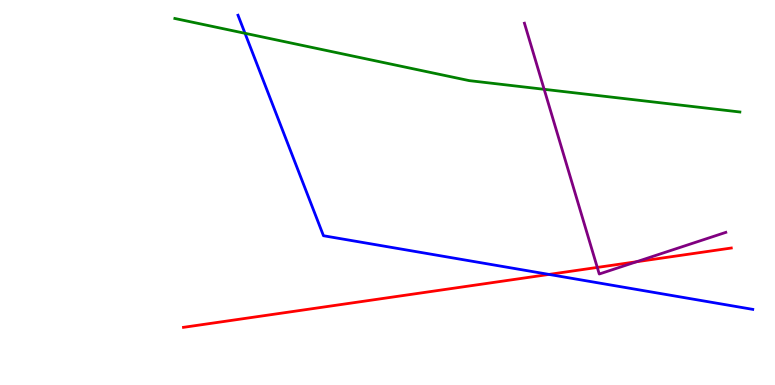[{'lines': ['blue', 'red'], 'intersections': [{'x': 7.08, 'y': 2.87}]}, {'lines': ['green', 'red'], 'intersections': []}, {'lines': ['purple', 'red'], 'intersections': [{'x': 7.71, 'y': 3.05}, {'x': 8.21, 'y': 3.2}]}, {'lines': ['blue', 'green'], 'intersections': [{'x': 3.16, 'y': 9.14}]}, {'lines': ['blue', 'purple'], 'intersections': []}, {'lines': ['green', 'purple'], 'intersections': [{'x': 7.02, 'y': 7.68}]}]